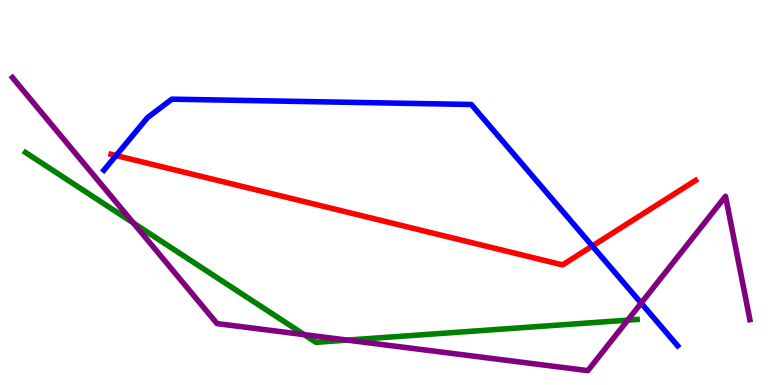[{'lines': ['blue', 'red'], 'intersections': [{'x': 1.5, 'y': 5.96}, {'x': 7.64, 'y': 3.61}]}, {'lines': ['green', 'red'], 'intersections': []}, {'lines': ['purple', 'red'], 'intersections': []}, {'lines': ['blue', 'green'], 'intersections': []}, {'lines': ['blue', 'purple'], 'intersections': [{'x': 8.27, 'y': 2.13}]}, {'lines': ['green', 'purple'], 'intersections': [{'x': 1.72, 'y': 4.21}, {'x': 3.93, 'y': 1.31}, {'x': 4.48, 'y': 1.17}, {'x': 8.1, 'y': 1.68}]}]